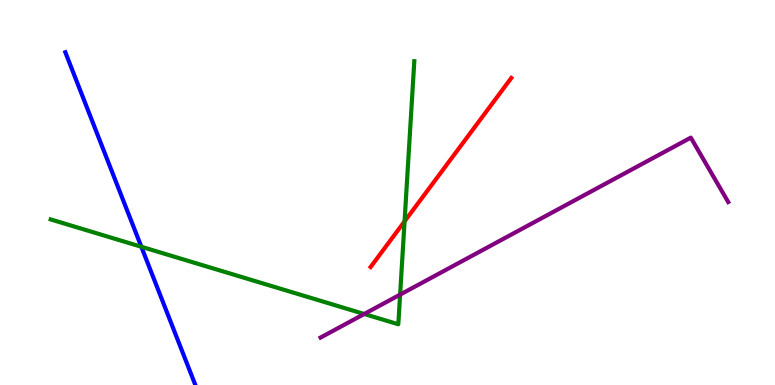[{'lines': ['blue', 'red'], 'intersections': []}, {'lines': ['green', 'red'], 'intersections': [{'x': 5.22, 'y': 4.25}]}, {'lines': ['purple', 'red'], 'intersections': []}, {'lines': ['blue', 'green'], 'intersections': [{'x': 1.82, 'y': 3.59}]}, {'lines': ['blue', 'purple'], 'intersections': []}, {'lines': ['green', 'purple'], 'intersections': [{'x': 4.7, 'y': 1.84}, {'x': 5.16, 'y': 2.35}]}]